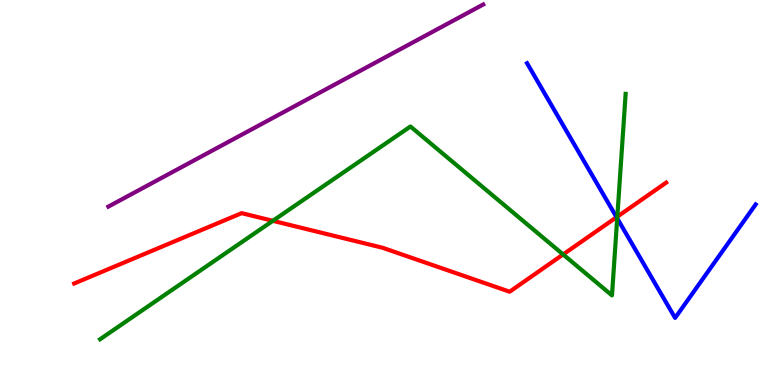[{'lines': ['blue', 'red'], 'intersections': [{'x': 7.96, 'y': 4.36}]}, {'lines': ['green', 'red'], 'intersections': [{'x': 3.52, 'y': 4.26}, {'x': 7.27, 'y': 3.39}, {'x': 7.97, 'y': 4.37}]}, {'lines': ['purple', 'red'], 'intersections': []}, {'lines': ['blue', 'green'], 'intersections': [{'x': 7.96, 'y': 4.33}]}, {'lines': ['blue', 'purple'], 'intersections': []}, {'lines': ['green', 'purple'], 'intersections': []}]